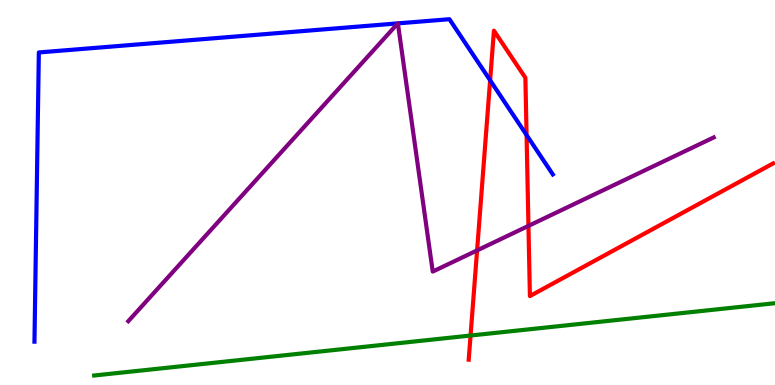[{'lines': ['blue', 'red'], 'intersections': [{'x': 6.32, 'y': 7.91}, {'x': 6.79, 'y': 6.49}]}, {'lines': ['green', 'red'], 'intersections': [{'x': 6.07, 'y': 1.28}]}, {'lines': ['purple', 'red'], 'intersections': [{'x': 6.16, 'y': 3.5}, {'x': 6.82, 'y': 4.13}]}, {'lines': ['blue', 'green'], 'intersections': []}, {'lines': ['blue', 'purple'], 'intersections': [{'x': 5.13, 'y': 9.39}, {'x': 5.13, 'y': 9.39}]}, {'lines': ['green', 'purple'], 'intersections': []}]